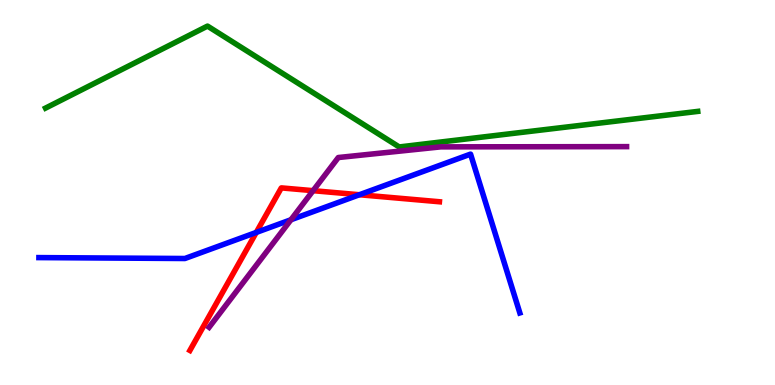[{'lines': ['blue', 'red'], 'intersections': [{'x': 3.31, 'y': 3.96}, {'x': 4.64, 'y': 4.94}]}, {'lines': ['green', 'red'], 'intersections': []}, {'lines': ['purple', 'red'], 'intersections': [{'x': 4.04, 'y': 5.05}]}, {'lines': ['blue', 'green'], 'intersections': []}, {'lines': ['blue', 'purple'], 'intersections': [{'x': 3.75, 'y': 4.29}]}, {'lines': ['green', 'purple'], 'intersections': []}]